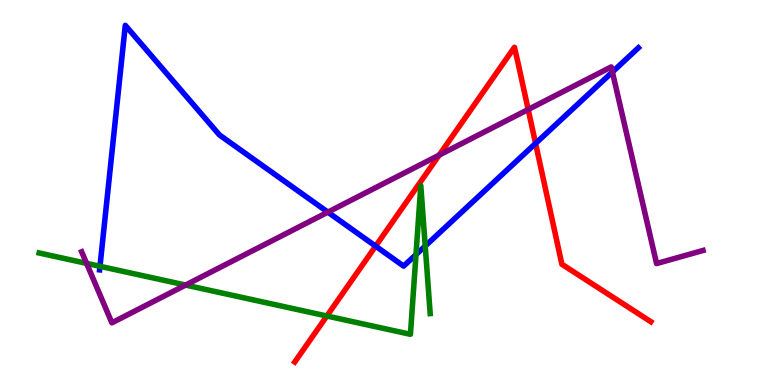[{'lines': ['blue', 'red'], 'intersections': [{'x': 4.85, 'y': 3.61}, {'x': 6.91, 'y': 6.27}]}, {'lines': ['green', 'red'], 'intersections': [{'x': 4.22, 'y': 1.79}]}, {'lines': ['purple', 'red'], 'intersections': [{'x': 5.67, 'y': 5.97}, {'x': 6.82, 'y': 7.16}]}, {'lines': ['blue', 'green'], 'intersections': [{'x': 1.29, 'y': 3.08}, {'x': 5.37, 'y': 3.39}, {'x': 5.49, 'y': 3.61}]}, {'lines': ['blue', 'purple'], 'intersections': [{'x': 4.23, 'y': 4.49}, {'x': 7.9, 'y': 8.13}]}, {'lines': ['green', 'purple'], 'intersections': [{'x': 1.12, 'y': 3.16}, {'x': 2.39, 'y': 2.6}]}]